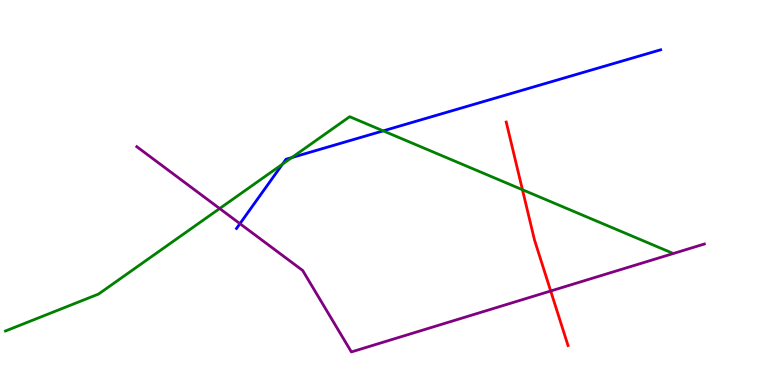[{'lines': ['blue', 'red'], 'intersections': []}, {'lines': ['green', 'red'], 'intersections': [{'x': 6.74, 'y': 5.07}]}, {'lines': ['purple', 'red'], 'intersections': [{'x': 7.11, 'y': 2.44}]}, {'lines': ['blue', 'green'], 'intersections': [{'x': 3.64, 'y': 5.74}, {'x': 3.77, 'y': 5.91}, {'x': 4.94, 'y': 6.6}]}, {'lines': ['blue', 'purple'], 'intersections': [{'x': 3.1, 'y': 4.19}]}, {'lines': ['green', 'purple'], 'intersections': [{'x': 2.83, 'y': 4.58}]}]